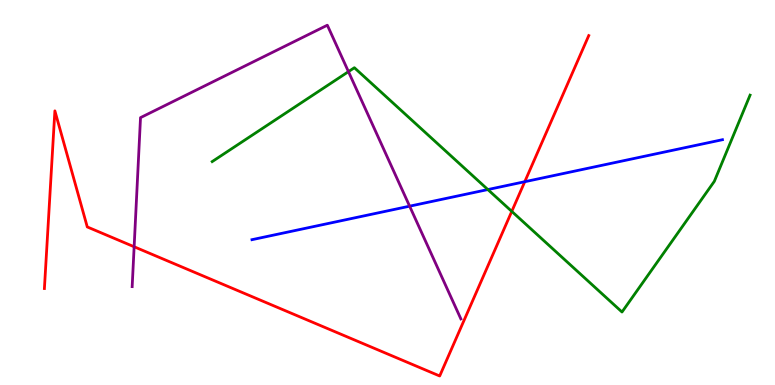[{'lines': ['blue', 'red'], 'intersections': [{'x': 6.77, 'y': 5.28}]}, {'lines': ['green', 'red'], 'intersections': [{'x': 6.6, 'y': 4.51}]}, {'lines': ['purple', 'red'], 'intersections': [{'x': 1.73, 'y': 3.59}]}, {'lines': ['blue', 'green'], 'intersections': [{'x': 6.29, 'y': 5.08}]}, {'lines': ['blue', 'purple'], 'intersections': [{'x': 5.29, 'y': 4.64}]}, {'lines': ['green', 'purple'], 'intersections': [{'x': 4.5, 'y': 8.14}]}]